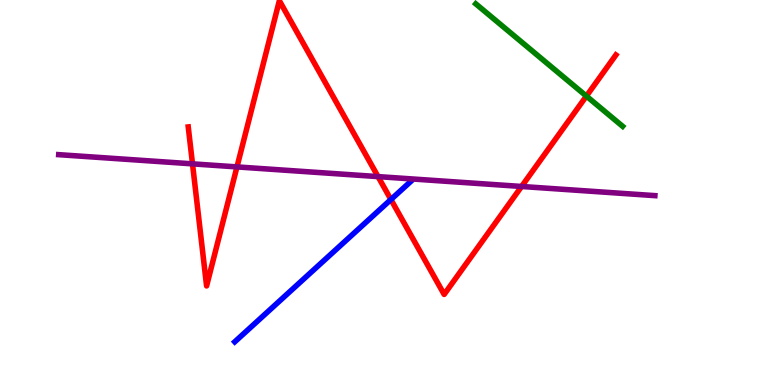[{'lines': ['blue', 'red'], 'intersections': [{'x': 5.04, 'y': 4.82}]}, {'lines': ['green', 'red'], 'intersections': [{'x': 7.57, 'y': 7.5}]}, {'lines': ['purple', 'red'], 'intersections': [{'x': 2.48, 'y': 5.74}, {'x': 3.06, 'y': 5.66}, {'x': 4.88, 'y': 5.41}, {'x': 6.73, 'y': 5.16}]}, {'lines': ['blue', 'green'], 'intersections': []}, {'lines': ['blue', 'purple'], 'intersections': []}, {'lines': ['green', 'purple'], 'intersections': []}]